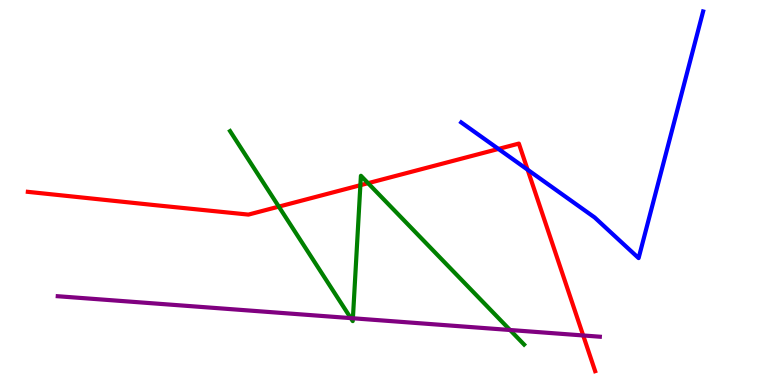[{'lines': ['blue', 'red'], 'intersections': [{'x': 6.43, 'y': 6.13}, {'x': 6.81, 'y': 5.59}]}, {'lines': ['green', 'red'], 'intersections': [{'x': 3.6, 'y': 4.63}, {'x': 4.65, 'y': 5.19}, {'x': 4.75, 'y': 5.24}]}, {'lines': ['purple', 'red'], 'intersections': [{'x': 7.53, 'y': 1.29}]}, {'lines': ['blue', 'green'], 'intersections': []}, {'lines': ['blue', 'purple'], 'intersections': []}, {'lines': ['green', 'purple'], 'intersections': [{'x': 4.53, 'y': 1.74}, {'x': 4.55, 'y': 1.73}, {'x': 6.58, 'y': 1.43}]}]